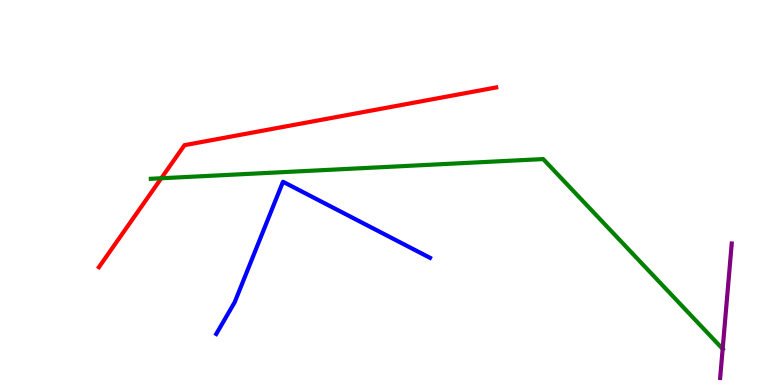[{'lines': ['blue', 'red'], 'intersections': []}, {'lines': ['green', 'red'], 'intersections': [{'x': 2.08, 'y': 5.37}]}, {'lines': ['purple', 'red'], 'intersections': []}, {'lines': ['blue', 'green'], 'intersections': []}, {'lines': ['blue', 'purple'], 'intersections': []}, {'lines': ['green', 'purple'], 'intersections': [{'x': 9.32, 'y': 0.937}]}]